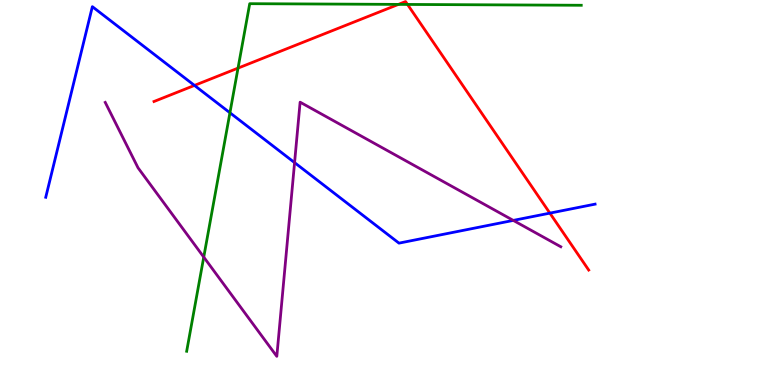[{'lines': ['blue', 'red'], 'intersections': [{'x': 2.51, 'y': 7.78}, {'x': 7.1, 'y': 4.46}]}, {'lines': ['green', 'red'], 'intersections': [{'x': 3.07, 'y': 8.23}, {'x': 5.14, 'y': 9.89}, {'x': 5.26, 'y': 9.88}]}, {'lines': ['purple', 'red'], 'intersections': []}, {'lines': ['blue', 'green'], 'intersections': [{'x': 2.97, 'y': 7.07}]}, {'lines': ['blue', 'purple'], 'intersections': [{'x': 3.8, 'y': 5.78}, {'x': 6.62, 'y': 4.28}]}, {'lines': ['green', 'purple'], 'intersections': [{'x': 2.63, 'y': 3.32}]}]